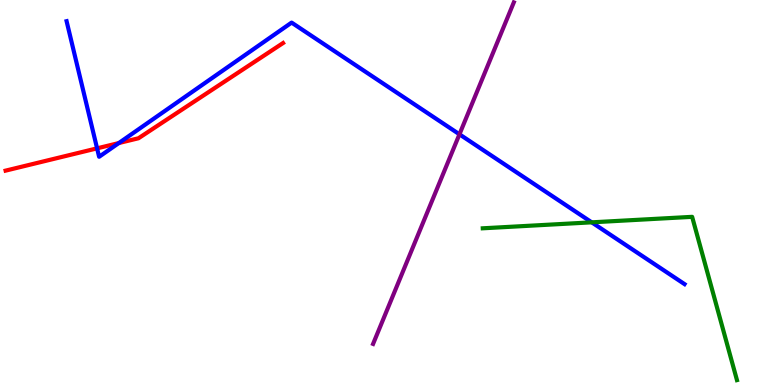[{'lines': ['blue', 'red'], 'intersections': [{'x': 1.25, 'y': 6.15}, {'x': 1.53, 'y': 6.28}]}, {'lines': ['green', 'red'], 'intersections': []}, {'lines': ['purple', 'red'], 'intersections': []}, {'lines': ['blue', 'green'], 'intersections': [{'x': 7.64, 'y': 4.23}]}, {'lines': ['blue', 'purple'], 'intersections': [{'x': 5.93, 'y': 6.51}]}, {'lines': ['green', 'purple'], 'intersections': []}]